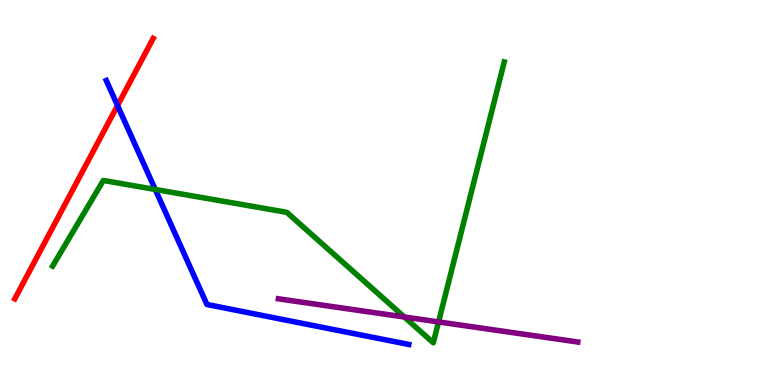[{'lines': ['blue', 'red'], 'intersections': [{'x': 1.52, 'y': 7.26}]}, {'lines': ['green', 'red'], 'intersections': []}, {'lines': ['purple', 'red'], 'intersections': []}, {'lines': ['blue', 'green'], 'intersections': [{'x': 2.0, 'y': 5.08}]}, {'lines': ['blue', 'purple'], 'intersections': []}, {'lines': ['green', 'purple'], 'intersections': [{'x': 5.22, 'y': 1.77}, {'x': 5.66, 'y': 1.64}]}]